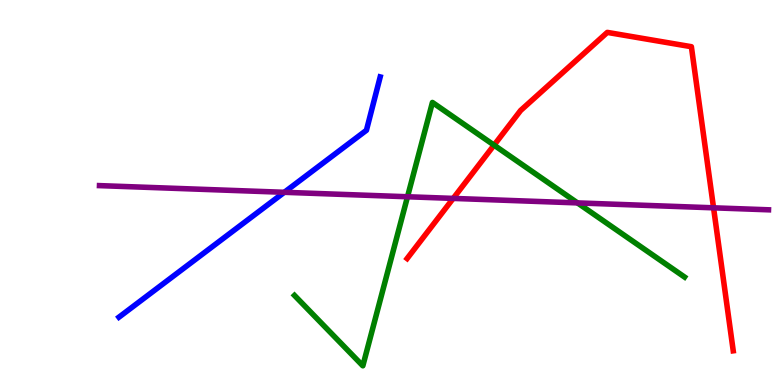[{'lines': ['blue', 'red'], 'intersections': []}, {'lines': ['green', 'red'], 'intersections': [{'x': 6.37, 'y': 6.23}]}, {'lines': ['purple', 'red'], 'intersections': [{'x': 5.85, 'y': 4.85}, {'x': 9.21, 'y': 4.6}]}, {'lines': ['blue', 'green'], 'intersections': []}, {'lines': ['blue', 'purple'], 'intersections': [{'x': 3.67, 'y': 5.01}]}, {'lines': ['green', 'purple'], 'intersections': [{'x': 5.26, 'y': 4.89}, {'x': 7.45, 'y': 4.73}]}]